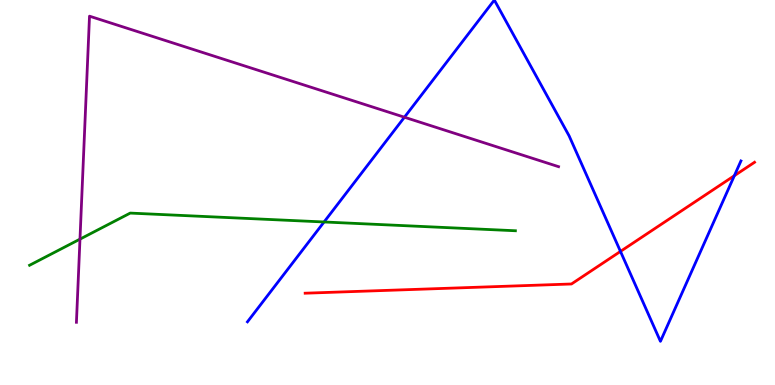[{'lines': ['blue', 'red'], 'intersections': [{'x': 8.01, 'y': 3.47}, {'x': 9.48, 'y': 5.44}]}, {'lines': ['green', 'red'], 'intersections': []}, {'lines': ['purple', 'red'], 'intersections': []}, {'lines': ['blue', 'green'], 'intersections': [{'x': 4.18, 'y': 4.23}]}, {'lines': ['blue', 'purple'], 'intersections': [{'x': 5.22, 'y': 6.96}]}, {'lines': ['green', 'purple'], 'intersections': [{'x': 1.03, 'y': 3.79}]}]